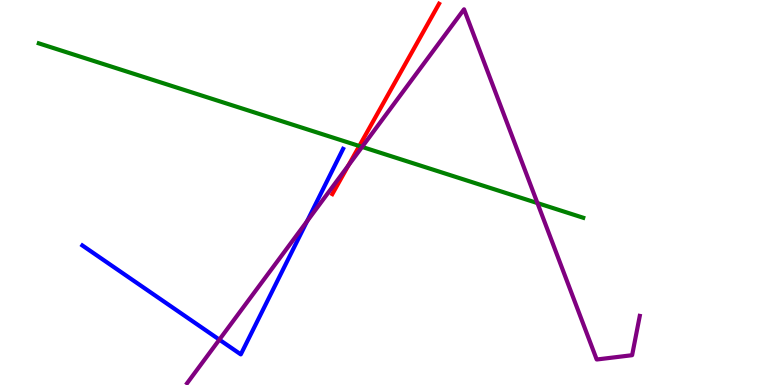[{'lines': ['blue', 'red'], 'intersections': []}, {'lines': ['green', 'red'], 'intersections': [{'x': 4.64, 'y': 6.21}]}, {'lines': ['purple', 'red'], 'intersections': [{'x': 4.49, 'y': 5.7}]}, {'lines': ['blue', 'green'], 'intersections': []}, {'lines': ['blue', 'purple'], 'intersections': [{'x': 2.83, 'y': 1.18}, {'x': 3.96, 'y': 4.25}]}, {'lines': ['green', 'purple'], 'intersections': [{'x': 4.67, 'y': 6.18}, {'x': 6.93, 'y': 4.73}]}]